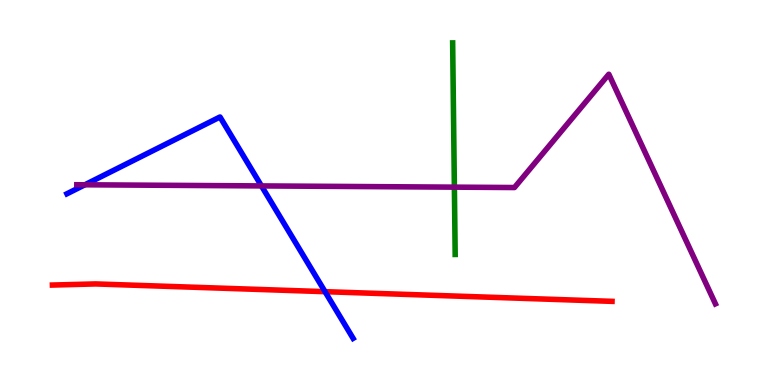[{'lines': ['blue', 'red'], 'intersections': [{'x': 4.19, 'y': 2.42}]}, {'lines': ['green', 'red'], 'intersections': []}, {'lines': ['purple', 'red'], 'intersections': []}, {'lines': ['blue', 'green'], 'intersections': []}, {'lines': ['blue', 'purple'], 'intersections': [{'x': 1.1, 'y': 5.2}, {'x': 3.37, 'y': 5.17}]}, {'lines': ['green', 'purple'], 'intersections': [{'x': 5.86, 'y': 5.14}]}]